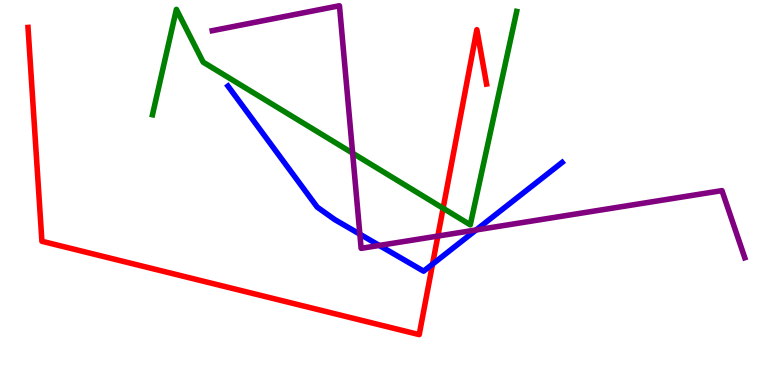[{'lines': ['blue', 'red'], 'intersections': [{'x': 5.58, 'y': 3.14}]}, {'lines': ['green', 'red'], 'intersections': [{'x': 5.72, 'y': 4.59}]}, {'lines': ['purple', 'red'], 'intersections': [{'x': 5.65, 'y': 3.87}]}, {'lines': ['blue', 'green'], 'intersections': []}, {'lines': ['blue', 'purple'], 'intersections': [{'x': 4.64, 'y': 3.92}, {'x': 4.89, 'y': 3.62}, {'x': 6.14, 'y': 4.03}]}, {'lines': ['green', 'purple'], 'intersections': [{'x': 4.55, 'y': 6.02}]}]